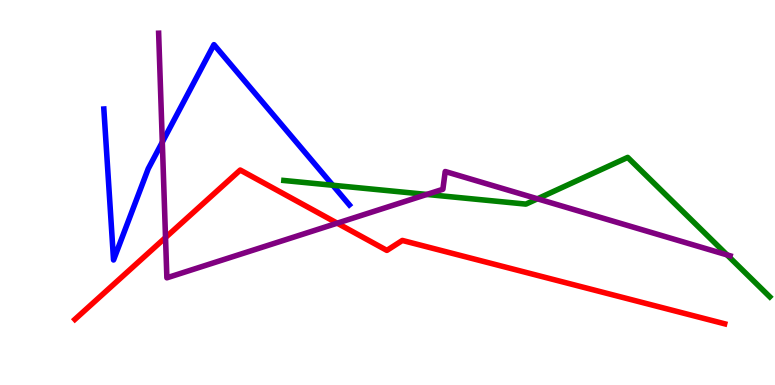[{'lines': ['blue', 'red'], 'intersections': []}, {'lines': ['green', 'red'], 'intersections': []}, {'lines': ['purple', 'red'], 'intersections': [{'x': 2.14, 'y': 3.83}, {'x': 4.35, 'y': 4.2}]}, {'lines': ['blue', 'green'], 'intersections': [{'x': 4.29, 'y': 5.19}]}, {'lines': ['blue', 'purple'], 'intersections': [{'x': 2.09, 'y': 6.31}]}, {'lines': ['green', 'purple'], 'intersections': [{'x': 5.51, 'y': 4.95}, {'x': 6.93, 'y': 4.84}, {'x': 9.38, 'y': 3.38}]}]